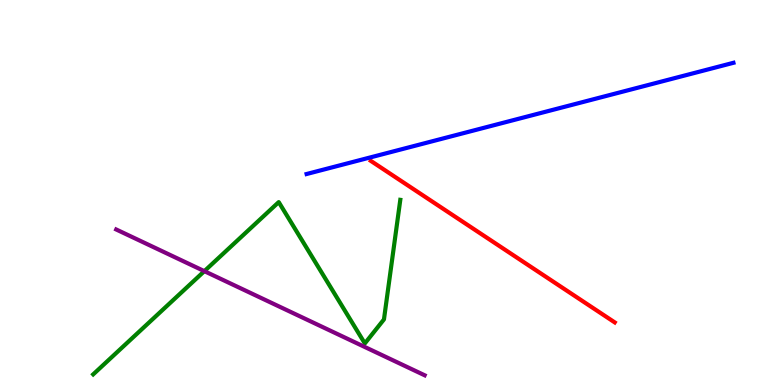[{'lines': ['blue', 'red'], 'intersections': []}, {'lines': ['green', 'red'], 'intersections': []}, {'lines': ['purple', 'red'], 'intersections': []}, {'lines': ['blue', 'green'], 'intersections': []}, {'lines': ['blue', 'purple'], 'intersections': []}, {'lines': ['green', 'purple'], 'intersections': [{'x': 2.64, 'y': 2.96}]}]